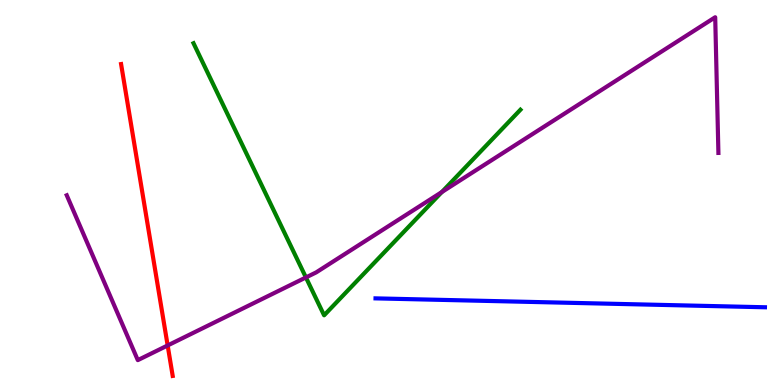[{'lines': ['blue', 'red'], 'intersections': []}, {'lines': ['green', 'red'], 'intersections': []}, {'lines': ['purple', 'red'], 'intersections': [{'x': 2.16, 'y': 1.03}]}, {'lines': ['blue', 'green'], 'intersections': []}, {'lines': ['blue', 'purple'], 'intersections': []}, {'lines': ['green', 'purple'], 'intersections': [{'x': 3.95, 'y': 2.79}, {'x': 5.7, 'y': 5.01}]}]